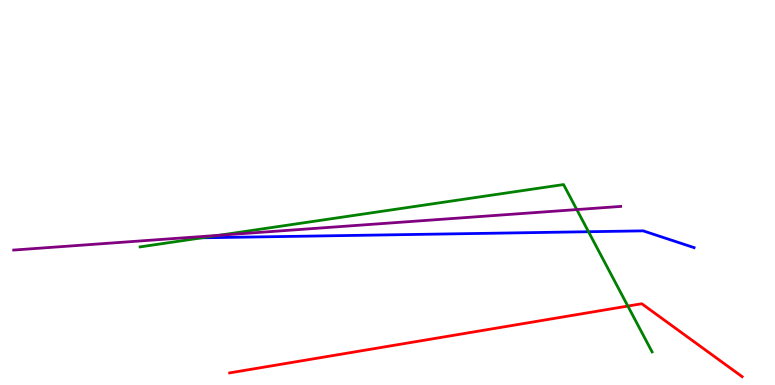[{'lines': ['blue', 'red'], 'intersections': []}, {'lines': ['green', 'red'], 'intersections': [{'x': 8.1, 'y': 2.05}]}, {'lines': ['purple', 'red'], 'intersections': []}, {'lines': ['blue', 'green'], 'intersections': [{'x': 2.61, 'y': 3.82}, {'x': 7.59, 'y': 3.98}]}, {'lines': ['blue', 'purple'], 'intersections': []}, {'lines': ['green', 'purple'], 'intersections': [{'x': 2.82, 'y': 3.89}, {'x': 7.44, 'y': 4.56}]}]